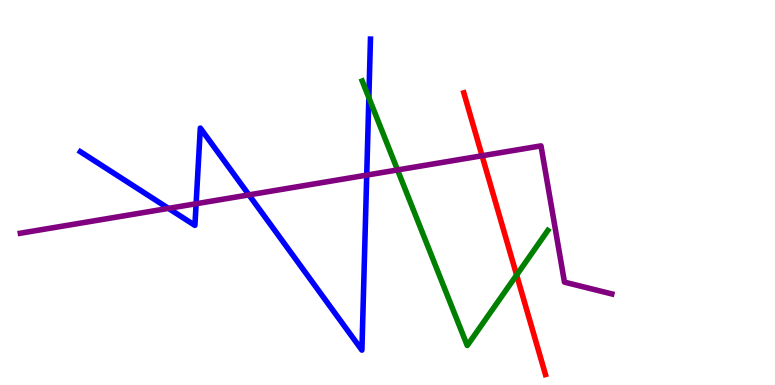[{'lines': ['blue', 'red'], 'intersections': []}, {'lines': ['green', 'red'], 'intersections': [{'x': 6.67, 'y': 2.86}]}, {'lines': ['purple', 'red'], 'intersections': [{'x': 6.22, 'y': 5.95}]}, {'lines': ['blue', 'green'], 'intersections': [{'x': 4.76, 'y': 7.46}]}, {'lines': ['blue', 'purple'], 'intersections': [{'x': 2.17, 'y': 4.59}, {'x': 2.53, 'y': 4.71}, {'x': 3.21, 'y': 4.94}, {'x': 4.73, 'y': 5.45}]}, {'lines': ['green', 'purple'], 'intersections': [{'x': 5.13, 'y': 5.59}]}]